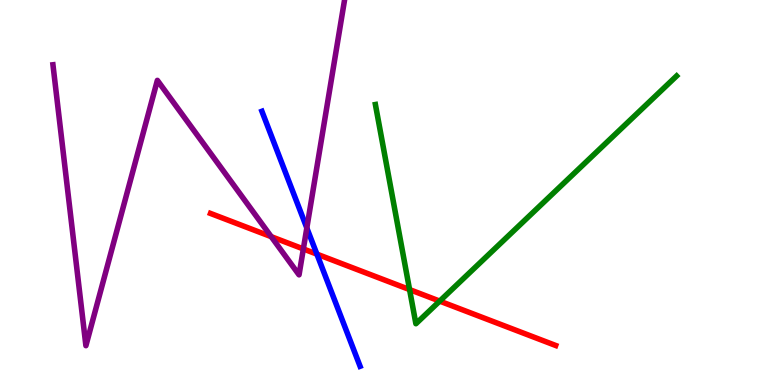[{'lines': ['blue', 'red'], 'intersections': [{'x': 4.09, 'y': 3.4}]}, {'lines': ['green', 'red'], 'intersections': [{'x': 5.28, 'y': 2.48}, {'x': 5.67, 'y': 2.18}]}, {'lines': ['purple', 'red'], 'intersections': [{'x': 3.5, 'y': 3.85}, {'x': 3.91, 'y': 3.53}]}, {'lines': ['blue', 'green'], 'intersections': []}, {'lines': ['blue', 'purple'], 'intersections': [{'x': 3.96, 'y': 4.08}]}, {'lines': ['green', 'purple'], 'intersections': []}]